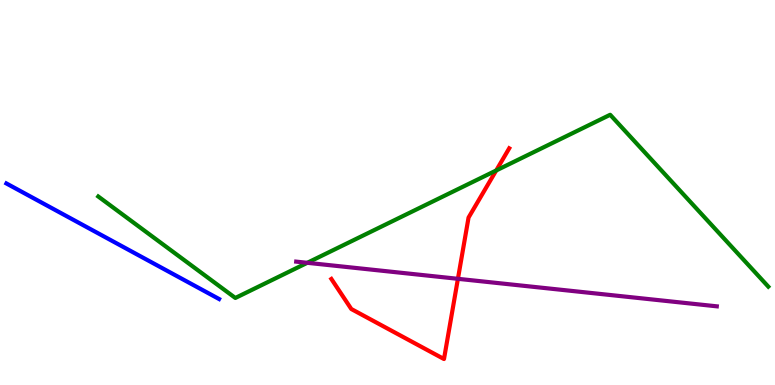[{'lines': ['blue', 'red'], 'intersections': []}, {'lines': ['green', 'red'], 'intersections': [{'x': 6.4, 'y': 5.57}]}, {'lines': ['purple', 'red'], 'intersections': [{'x': 5.91, 'y': 2.76}]}, {'lines': ['blue', 'green'], 'intersections': []}, {'lines': ['blue', 'purple'], 'intersections': []}, {'lines': ['green', 'purple'], 'intersections': [{'x': 3.96, 'y': 3.17}]}]